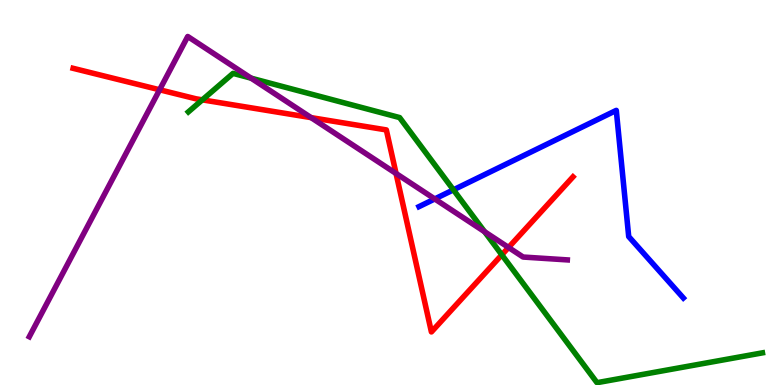[{'lines': ['blue', 'red'], 'intersections': []}, {'lines': ['green', 'red'], 'intersections': [{'x': 2.61, 'y': 7.41}, {'x': 6.47, 'y': 3.38}]}, {'lines': ['purple', 'red'], 'intersections': [{'x': 2.06, 'y': 7.67}, {'x': 4.01, 'y': 6.94}, {'x': 5.11, 'y': 5.49}, {'x': 6.56, 'y': 3.57}]}, {'lines': ['blue', 'green'], 'intersections': [{'x': 5.85, 'y': 5.07}]}, {'lines': ['blue', 'purple'], 'intersections': [{'x': 5.61, 'y': 4.83}]}, {'lines': ['green', 'purple'], 'intersections': [{'x': 3.24, 'y': 7.97}, {'x': 6.25, 'y': 3.98}]}]